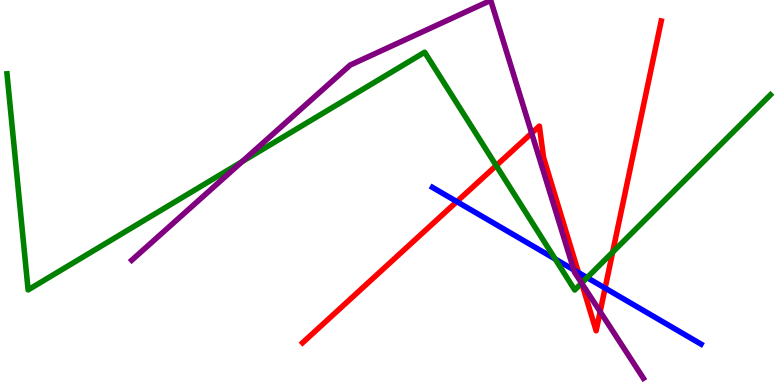[{'lines': ['blue', 'red'], 'intersections': [{'x': 5.89, 'y': 4.76}, {'x': 7.46, 'y': 2.92}, {'x': 7.81, 'y': 2.52}]}, {'lines': ['green', 'red'], 'intersections': [{'x': 6.4, 'y': 5.7}, {'x': 7.51, 'y': 2.65}, {'x': 7.91, 'y': 3.45}]}, {'lines': ['purple', 'red'], 'intersections': [{'x': 6.86, 'y': 6.54}, {'x': 7.51, 'y': 2.64}, {'x': 7.74, 'y': 1.9}]}, {'lines': ['blue', 'green'], 'intersections': [{'x': 7.16, 'y': 3.27}, {'x': 7.58, 'y': 2.79}]}, {'lines': ['blue', 'purple'], 'intersections': [{'x': 7.4, 'y': 2.99}]}, {'lines': ['green', 'purple'], 'intersections': [{'x': 3.12, 'y': 5.8}, {'x': 7.5, 'y': 2.65}]}]